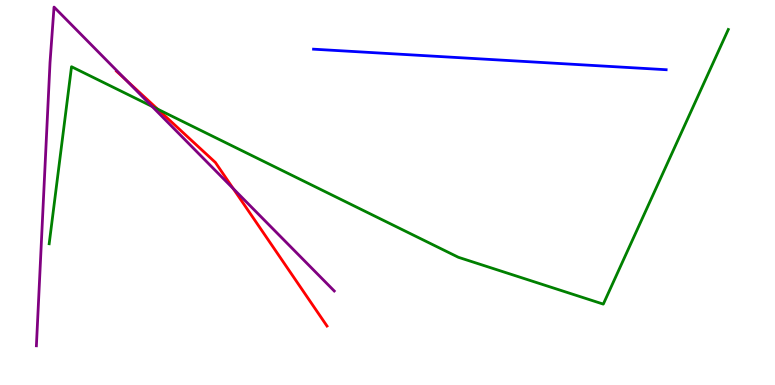[{'lines': ['blue', 'red'], 'intersections': []}, {'lines': ['green', 'red'], 'intersections': [{'x': 2.03, 'y': 7.17}]}, {'lines': ['purple', 'red'], 'intersections': [{'x': 1.62, 'y': 7.93}, {'x': 3.01, 'y': 5.1}]}, {'lines': ['blue', 'green'], 'intersections': []}, {'lines': ['blue', 'purple'], 'intersections': []}, {'lines': ['green', 'purple'], 'intersections': [{'x': 1.96, 'y': 7.24}]}]